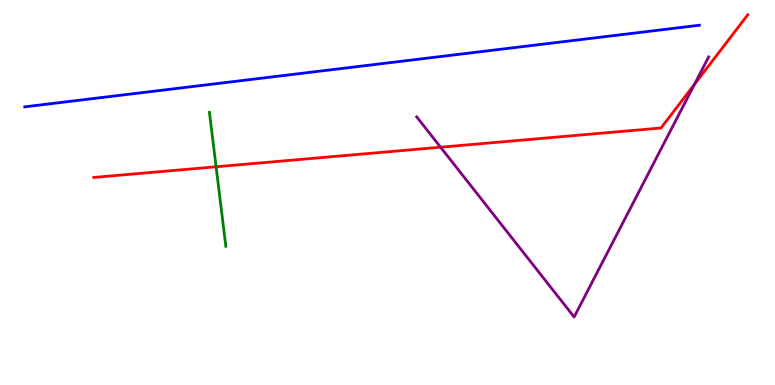[{'lines': ['blue', 'red'], 'intersections': []}, {'lines': ['green', 'red'], 'intersections': [{'x': 2.79, 'y': 5.67}]}, {'lines': ['purple', 'red'], 'intersections': [{'x': 5.68, 'y': 6.18}, {'x': 8.96, 'y': 7.81}]}, {'lines': ['blue', 'green'], 'intersections': []}, {'lines': ['blue', 'purple'], 'intersections': []}, {'lines': ['green', 'purple'], 'intersections': []}]